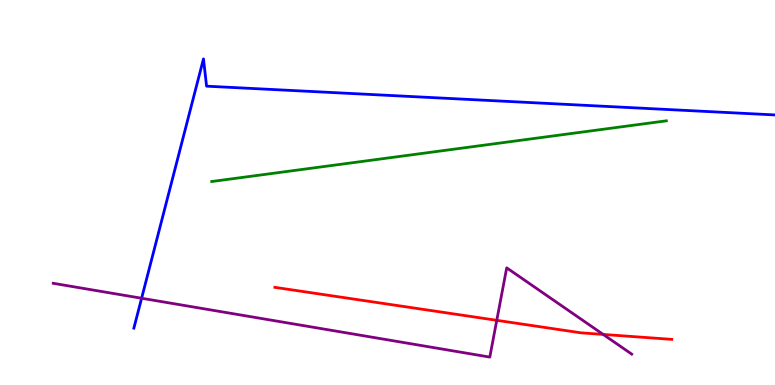[{'lines': ['blue', 'red'], 'intersections': []}, {'lines': ['green', 'red'], 'intersections': []}, {'lines': ['purple', 'red'], 'intersections': [{'x': 6.41, 'y': 1.68}, {'x': 7.78, 'y': 1.31}]}, {'lines': ['blue', 'green'], 'intersections': []}, {'lines': ['blue', 'purple'], 'intersections': [{'x': 1.83, 'y': 2.25}]}, {'lines': ['green', 'purple'], 'intersections': []}]